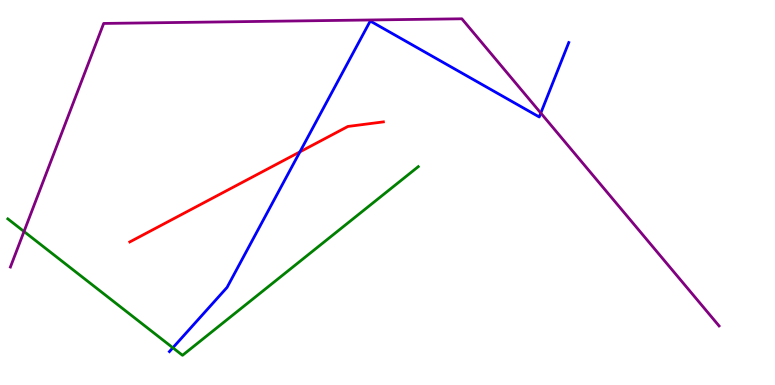[{'lines': ['blue', 'red'], 'intersections': [{'x': 3.87, 'y': 6.06}]}, {'lines': ['green', 'red'], 'intersections': []}, {'lines': ['purple', 'red'], 'intersections': []}, {'lines': ['blue', 'green'], 'intersections': [{'x': 2.23, 'y': 0.967}]}, {'lines': ['blue', 'purple'], 'intersections': [{'x': 6.98, 'y': 7.06}]}, {'lines': ['green', 'purple'], 'intersections': [{'x': 0.31, 'y': 3.99}]}]